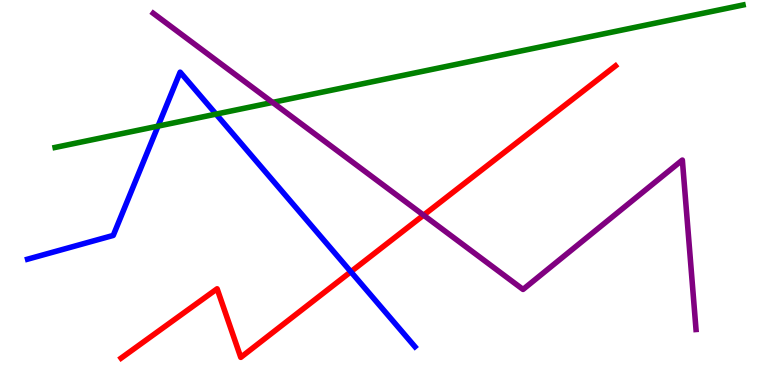[{'lines': ['blue', 'red'], 'intersections': [{'x': 4.53, 'y': 2.94}]}, {'lines': ['green', 'red'], 'intersections': []}, {'lines': ['purple', 'red'], 'intersections': [{'x': 5.47, 'y': 4.41}]}, {'lines': ['blue', 'green'], 'intersections': [{'x': 2.04, 'y': 6.72}, {'x': 2.79, 'y': 7.04}]}, {'lines': ['blue', 'purple'], 'intersections': []}, {'lines': ['green', 'purple'], 'intersections': [{'x': 3.52, 'y': 7.34}]}]